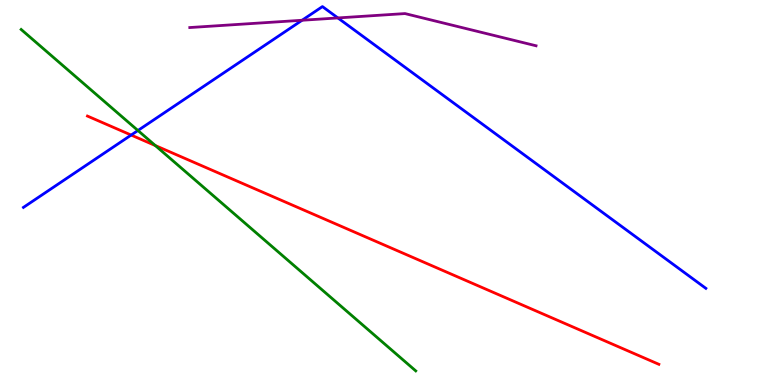[{'lines': ['blue', 'red'], 'intersections': [{'x': 1.69, 'y': 6.49}]}, {'lines': ['green', 'red'], 'intersections': [{'x': 2.0, 'y': 6.22}]}, {'lines': ['purple', 'red'], 'intersections': []}, {'lines': ['blue', 'green'], 'intersections': [{'x': 1.78, 'y': 6.61}]}, {'lines': ['blue', 'purple'], 'intersections': [{'x': 3.9, 'y': 9.47}, {'x': 4.36, 'y': 9.53}]}, {'lines': ['green', 'purple'], 'intersections': []}]